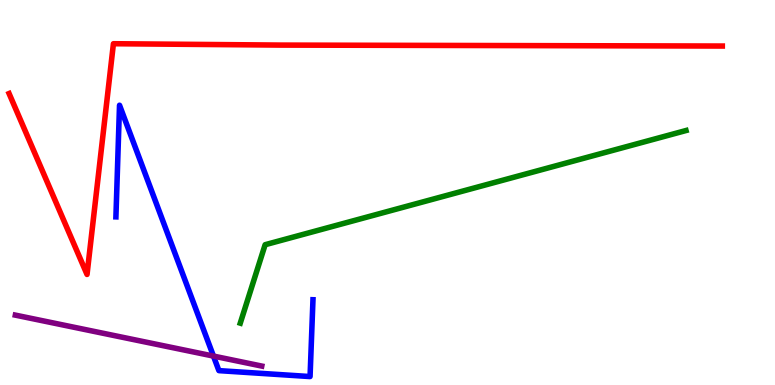[{'lines': ['blue', 'red'], 'intersections': []}, {'lines': ['green', 'red'], 'intersections': []}, {'lines': ['purple', 'red'], 'intersections': []}, {'lines': ['blue', 'green'], 'intersections': []}, {'lines': ['blue', 'purple'], 'intersections': [{'x': 2.75, 'y': 0.751}]}, {'lines': ['green', 'purple'], 'intersections': []}]